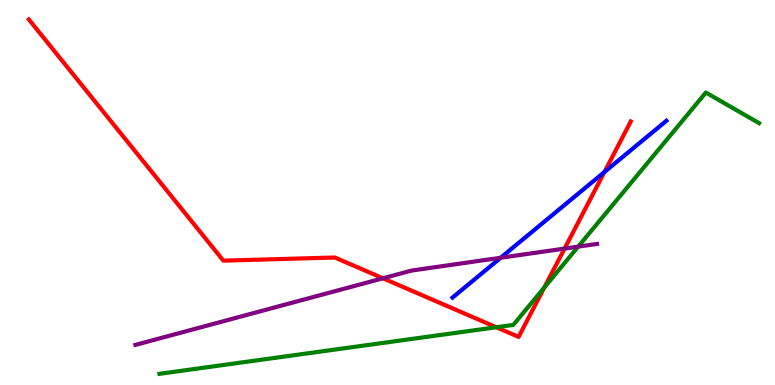[{'lines': ['blue', 'red'], 'intersections': [{'x': 7.8, 'y': 5.53}]}, {'lines': ['green', 'red'], 'intersections': [{'x': 6.4, 'y': 1.5}, {'x': 7.02, 'y': 2.53}]}, {'lines': ['purple', 'red'], 'intersections': [{'x': 4.94, 'y': 2.77}, {'x': 7.28, 'y': 3.54}]}, {'lines': ['blue', 'green'], 'intersections': []}, {'lines': ['blue', 'purple'], 'intersections': [{'x': 6.46, 'y': 3.3}]}, {'lines': ['green', 'purple'], 'intersections': [{'x': 7.46, 'y': 3.59}]}]